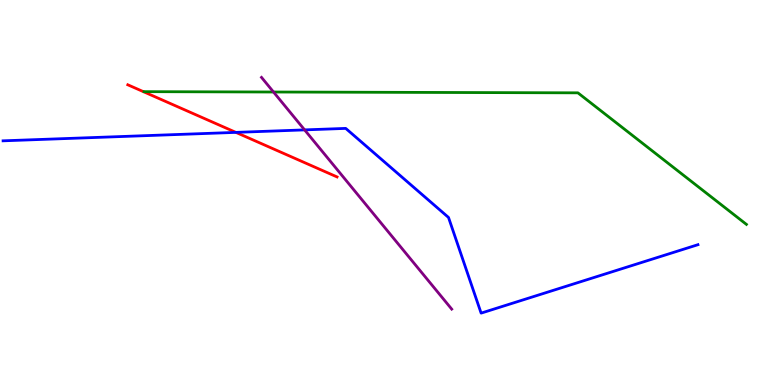[{'lines': ['blue', 'red'], 'intersections': [{'x': 3.04, 'y': 6.56}]}, {'lines': ['green', 'red'], 'intersections': []}, {'lines': ['purple', 'red'], 'intersections': []}, {'lines': ['blue', 'green'], 'intersections': []}, {'lines': ['blue', 'purple'], 'intersections': [{'x': 3.93, 'y': 6.63}]}, {'lines': ['green', 'purple'], 'intersections': [{'x': 3.53, 'y': 7.61}]}]